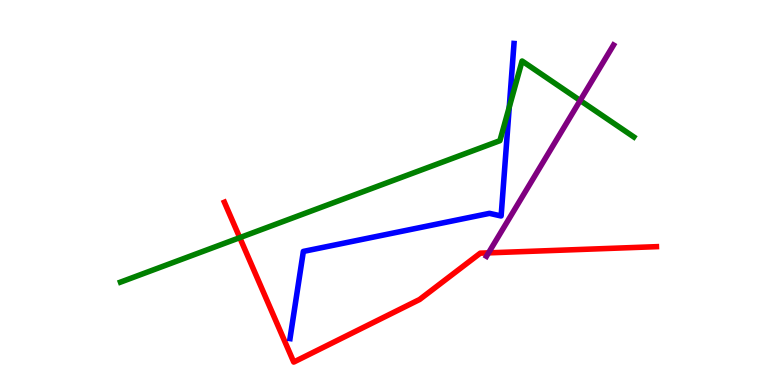[{'lines': ['blue', 'red'], 'intersections': []}, {'lines': ['green', 'red'], 'intersections': [{'x': 3.09, 'y': 3.83}]}, {'lines': ['purple', 'red'], 'intersections': [{'x': 6.3, 'y': 3.43}]}, {'lines': ['blue', 'green'], 'intersections': [{'x': 6.57, 'y': 7.22}]}, {'lines': ['blue', 'purple'], 'intersections': []}, {'lines': ['green', 'purple'], 'intersections': [{'x': 7.49, 'y': 7.39}]}]